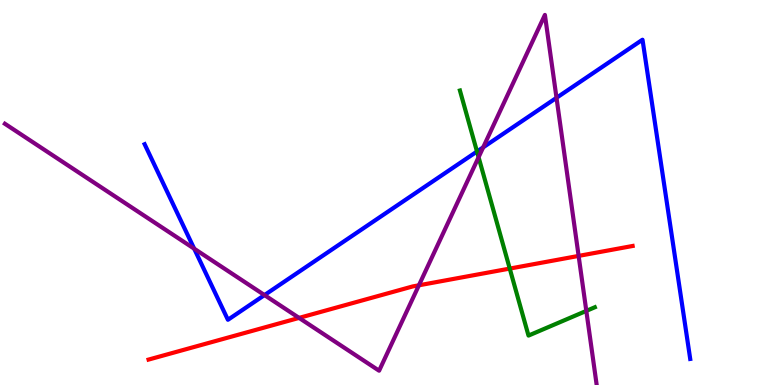[{'lines': ['blue', 'red'], 'intersections': []}, {'lines': ['green', 'red'], 'intersections': [{'x': 6.58, 'y': 3.02}]}, {'lines': ['purple', 'red'], 'intersections': [{'x': 3.86, 'y': 1.74}, {'x': 5.41, 'y': 2.59}, {'x': 7.47, 'y': 3.35}]}, {'lines': ['blue', 'green'], 'intersections': [{'x': 6.15, 'y': 6.06}]}, {'lines': ['blue', 'purple'], 'intersections': [{'x': 2.51, 'y': 3.54}, {'x': 3.41, 'y': 2.34}, {'x': 6.23, 'y': 6.17}, {'x': 7.18, 'y': 7.46}]}, {'lines': ['green', 'purple'], 'intersections': [{'x': 6.18, 'y': 5.92}, {'x': 7.57, 'y': 1.92}]}]